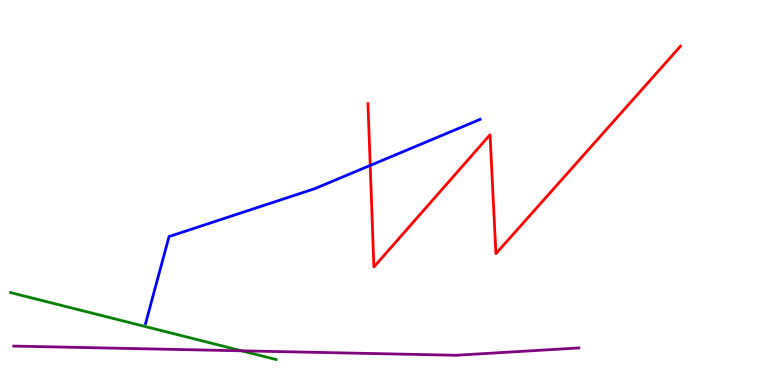[{'lines': ['blue', 'red'], 'intersections': [{'x': 4.78, 'y': 5.7}]}, {'lines': ['green', 'red'], 'intersections': []}, {'lines': ['purple', 'red'], 'intersections': []}, {'lines': ['blue', 'green'], 'intersections': []}, {'lines': ['blue', 'purple'], 'intersections': []}, {'lines': ['green', 'purple'], 'intersections': [{'x': 3.12, 'y': 0.888}]}]